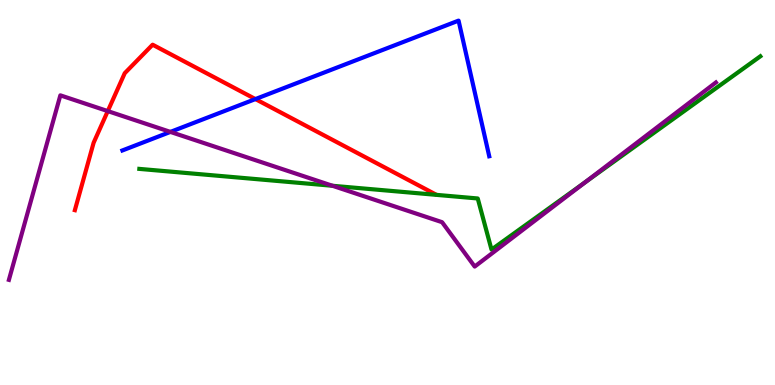[{'lines': ['blue', 'red'], 'intersections': [{'x': 3.3, 'y': 7.43}]}, {'lines': ['green', 'red'], 'intersections': []}, {'lines': ['purple', 'red'], 'intersections': [{'x': 1.39, 'y': 7.11}]}, {'lines': ['blue', 'green'], 'intersections': []}, {'lines': ['blue', 'purple'], 'intersections': [{'x': 2.2, 'y': 6.57}]}, {'lines': ['green', 'purple'], 'intersections': [{'x': 4.29, 'y': 5.17}, {'x': 7.55, 'y': 5.26}]}]